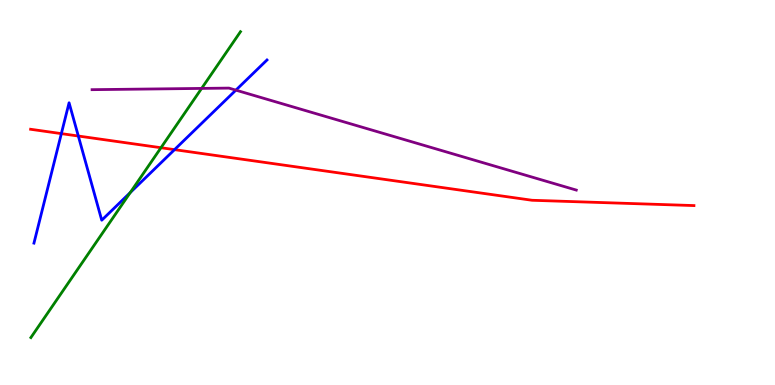[{'lines': ['blue', 'red'], 'intersections': [{'x': 0.792, 'y': 6.53}, {'x': 1.01, 'y': 6.47}, {'x': 2.25, 'y': 6.11}]}, {'lines': ['green', 'red'], 'intersections': [{'x': 2.08, 'y': 6.16}]}, {'lines': ['purple', 'red'], 'intersections': []}, {'lines': ['blue', 'green'], 'intersections': [{'x': 1.68, 'y': 5.0}]}, {'lines': ['blue', 'purple'], 'intersections': [{'x': 3.04, 'y': 7.66}]}, {'lines': ['green', 'purple'], 'intersections': [{'x': 2.6, 'y': 7.7}]}]